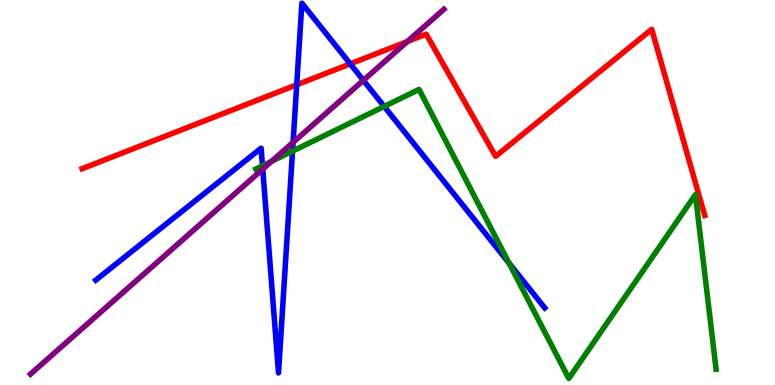[{'lines': ['blue', 'red'], 'intersections': [{'x': 3.83, 'y': 7.8}, {'x': 4.52, 'y': 8.34}]}, {'lines': ['green', 'red'], 'intersections': []}, {'lines': ['purple', 'red'], 'intersections': [{'x': 5.26, 'y': 8.92}]}, {'lines': ['blue', 'green'], 'intersections': [{'x': 3.39, 'y': 5.69}, {'x': 3.77, 'y': 6.07}, {'x': 4.96, 'y': 7.24}, {'x': 6.57, 'y': 3.16}]}, {'lines': ['blue', 'purple'], 'intersections': [{'x': 3.39, 'y': 5.61}, {'x': 3.78, 'y': 6.3}, {'x': 4.69, 'y': 7.91}]}, {'lines': ['green', 'purple'], 'intersections': [{'x': 3.5, 'y': 5.81}]}]